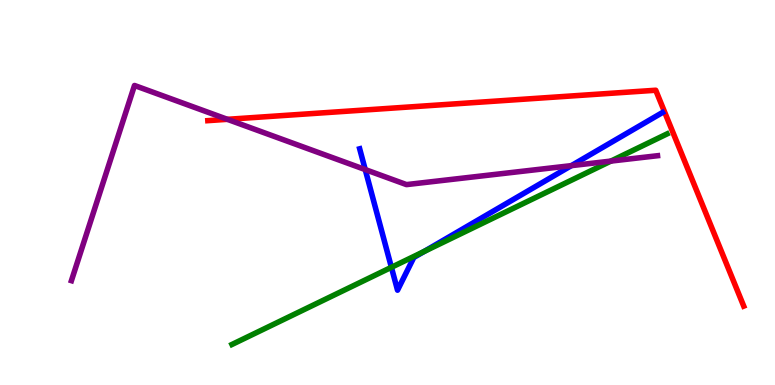[{'lines': ['blue', 'red'], 'intersections': []}, {'lines': ['green', 'red'], 'intersections': []}, {'lines': ['purple', 'red'], 'intersections': [{'x': 2.93, 'y': 6.9}]}, {'lines': ['blue', 'green'], 'intersections': [{'x': 5.05, 'y': 3.06}, {'x': 5.47, 'y': 3.47}]}, {'lines': ['blue', 'purple'], 'intersections': [{'x': 4.71, 'y': 5.6}, {'x': 7.37, 'y': 5.7}]}, {'lines': ['green', 'purple'], 'intersections': [{'x': 7.88, 'y': 5.82}]}]